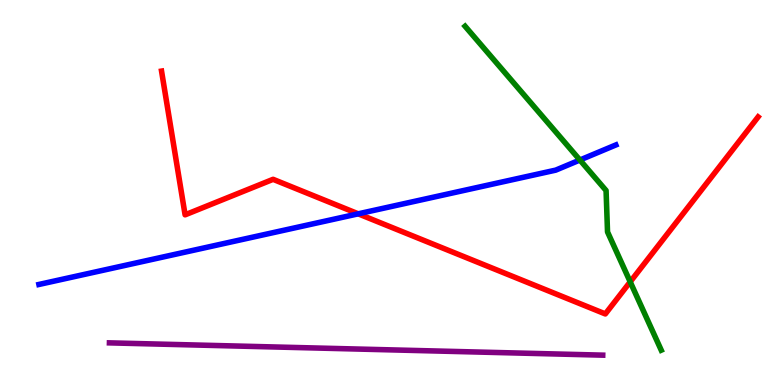[{'lines': ['blue', 'red'], 'intersections': [{'x': 4.62, 'y': 4.45}]}, {'lines': ['green', 'red'], 'intersections': [{'x': 8.13, 'y': 2.68}]}, {'lines': ['purple', 'red'], 'intersections': []}, {'lines': ['blue', 'green'], 'intersections': [{'x': 7.48, 'y': 5.84}]}, {'lines': ['blue', 'purple'], 'intersections': []}, {'lines': ['green', 'purple'], 'intersections': []}]